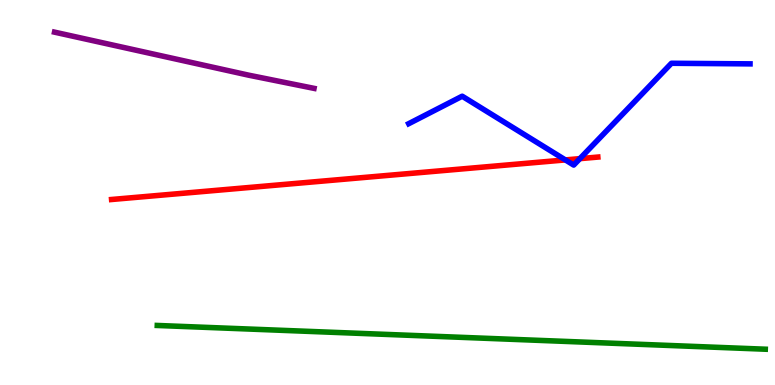[{'lines': ['blue', 'red'], 'intersections': [{'x': 7.29, 'y': 5.85}, {'x': 7.48, 'y': 5.88}]}, {'lines': ['green', 'red'], 'intersections': []}, {'lines': ['purple', 'red'], 'intersections': []}, {'lines': ['blue', 'green'], 'intersections': []}, {'lines': ['blue', 'purple'], 'intersections': []}, {'lines': ['green', 'purple'], 'intersections': []}]